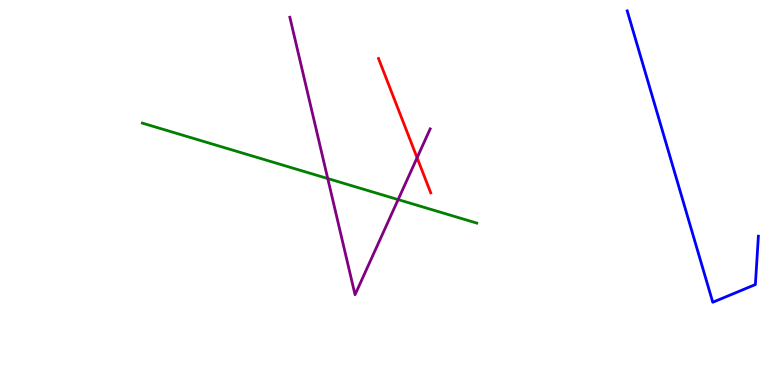[{'lines': ['blue', 'red'], 'intersections': []}, {'lines': ['green', 'red'], 'intersections': []}, {'lines': ['purple', 'red'], 'intersections': [{'x': 5.38, 'y': 5.9}]}, {'lines': ['blue', 'green'], 'intersections': []}, {'lines': ['blue', 'purple'], 'intersections': []}, {'lines': ['green', 'purple'], 'intersections': [{'x': 4.23, 'y': 5.36}, {'x': 5.14, 'y': 4.82}]}]